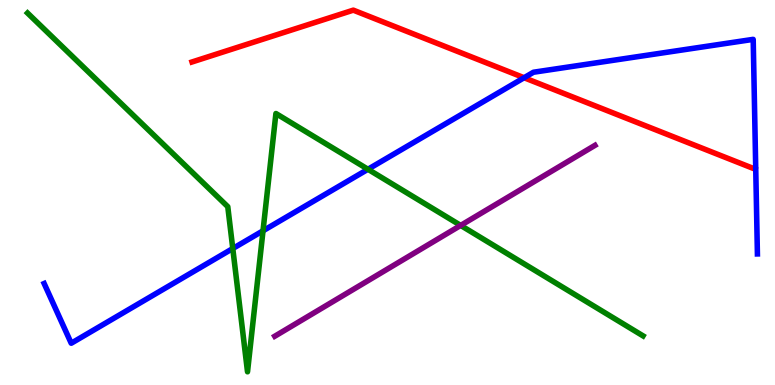[{'lines': ['blue', 'red'], 'intersections': [{'x': 6.76, 'y': 7.98}]}, {'lines': ['green', 'red'], 'intersections': []}, {'lines': ['purple', 'red'], 'intersections': []}, {'lines': ['blue', 'green'], 'intersections': [{'x': 3.0, 'y': 3.54}, {'x': 3.39, 'y': 4.01}, {'x': 4.75, 'y': 5.6}]}, {'lines': ['blue', 'purple'], 'intersections': []}, {'lines': ['green', 'purple'], 'intersections': [{'x': 5.94, 'y': 4.15}]}]